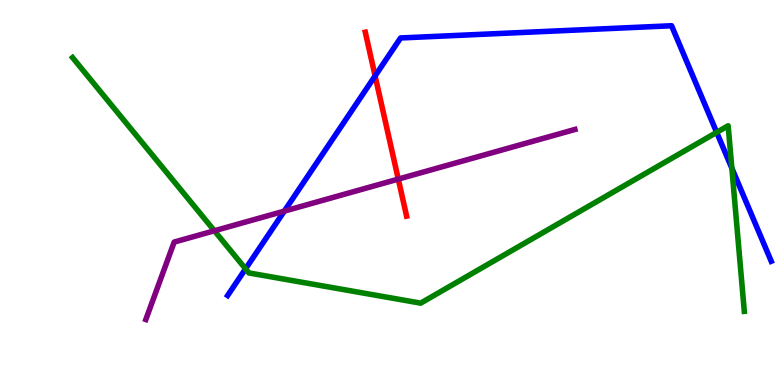[{'lines': ['blue', 'red'], 'intersections': [{'x': 4.84, 'y': 8.03}]}, {'lines': ['green', 'red'], 'intersections': []}, {'lines': ['purple', 'red'], 'intersections': [{'x': 5.14, 'y': 5.35}]}, {'lines': ['blue', 'green'], 'intersections': [{'x': 3.17, 'y': 3.02}, {'x': 9.25, 'y': 6.56}, {'x': 9.44, 'y': 5.63}]}, {'lines': ['blue', 'purple'], 'intersections': [{'x': 3.67, 'y': 4.52}]}, {'lines': ['green', 'purple'], 'intersections': [{'x': 2.77, 'y': 4.01}]}]